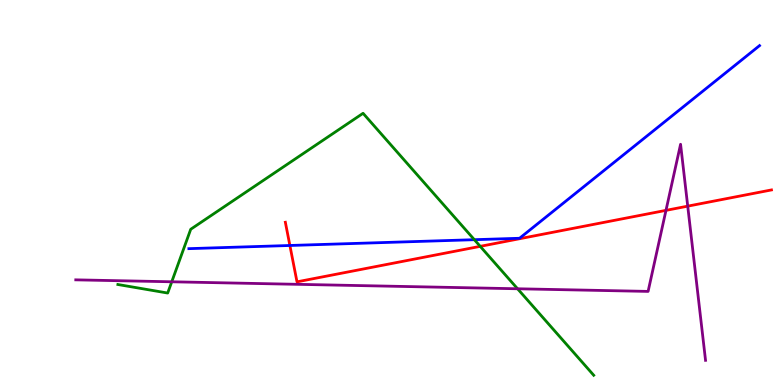[{'lines': ['blue', 'red'], 'intersections': [{'x': 3.74, 'y': 3.62}]}, {'lines': ['green', 'red'], 'intersections': [{'x': 6.2, 'y': 3.6}]}, {'lines': ['purple', 'red'], 'intersections': [{'x': 8.59, 'y': 4.54}, {'x': 8.87, 'y': 4.65}]}, {'lines': ['blue', 'green'], 'intersections': [{'x': 6.12, 'y': 3.77}]}, {'lines': ['blue', 'purple'], 'intersections': []}, {'lines': ['green', 'purple'], 'intersections': [{'x': 2.22, 'y': 2.68}, {'x': 6.68, 'y': 2.5}]}]